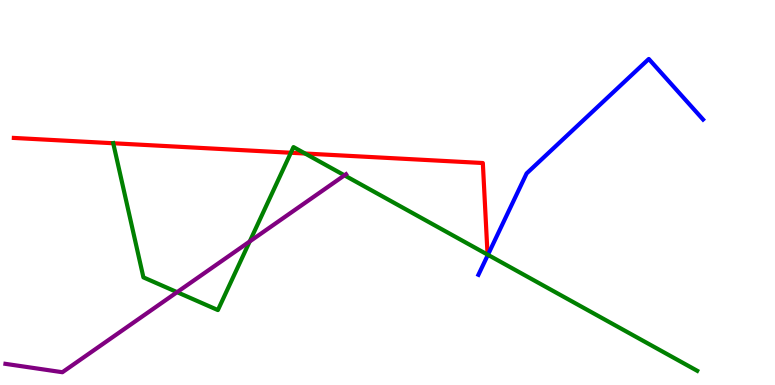[{'lines': ['blue', 'red'], 'intersections': [{'x': 6.29, 'y': 3.36}]}, {'lines': ['green', 'red'], 'intersections': [{'x': 1.46, 'y': 6.28}, {'x': 3.75, 'y': 6.03}, {'x': 3.94, 'y': 6.01}, {'x': 6.29, 'y': 3.39}]}, {'lines': ['purple', 'red'], 'intersections': []}, {'lines': ['blue', 'green'], 'intersections': [{'x': 6.3, 'y': 3.38}]}, {'lines': ['blue', 'purple'], 'intersections': []}, {'lines': ['green', 'purple'], 'intersections': [{'x': 2.29, 'y': 2.41}, {'x': 3.22, 'y': 3.73}, {'x': 4.44, 'y': 5.45}]}]